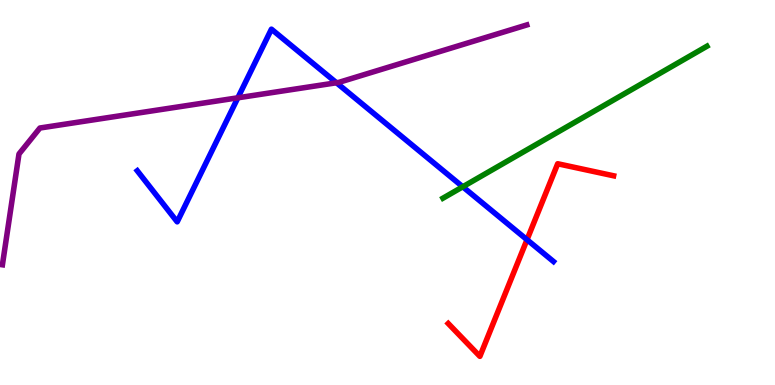[{'lines': ['blue', 'red'], 'intersections': [{'x': 6.8, 'y': 3.77}]}, {'lines': ['green', 'red'], 'intersections': []}, {'lines': ['purple', 'red'], 'intersections': []}, {'lines': ['blue', 'green'], 'intersections': [{'x': 5.97, 'y': 5.15}]}, {'lines': ['blue', 'purple'], 'intersections': [{'x': 3.07, 'y': 7.46}, {'x': 4.34, 'y': 7.85}]}, {'lines': ['green', 'purple'], 'intersections': []}]